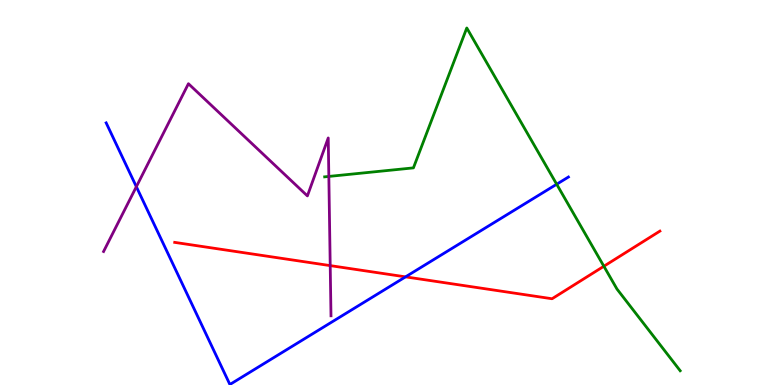[{'lines': ['blue', 'red'], 'intersections': [{'x': 5.23, 'y': 2.81}]}, {'lines': ['green', 'red'], 'intersections': [{'x': 7.79, 'y': 3.08}]}, {'lines': ['purple', 'red'], 'intersections': [{'x': 4.26, 'y': 3.1}]}, {'lines': ['blue', 'green'], 'intersections': [{'x': 7.18, 'y': 5.21}]}, {'lines': ['blue', 'purple'], 'intersections': [{'x': 1.76, 'y': 5.15}]}, {'lines': ['green', 'purple'], 'intersections': [{'x': 4.24, 'y': 5.42}]}]